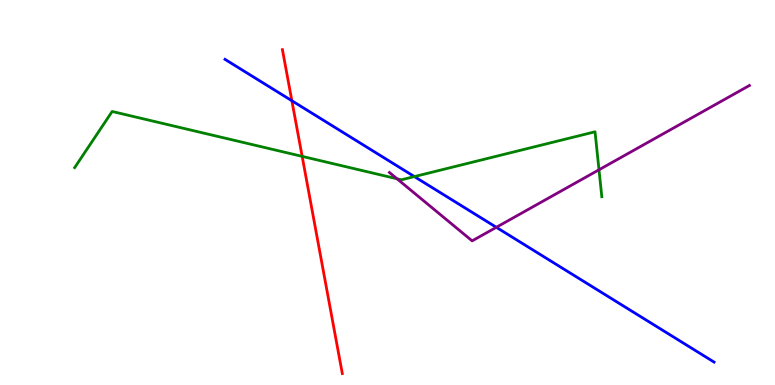[{'lines': ['blue', 'red'], 'intersections': [{'x': 3.77, 'y': 7.38}]}, {'lines': ['green', 'red'], 'intersections': [{'x': 3.9, 'y': 5.94}]}, {'lines': ['purple', 'red'], 'intersections': []}, {'lines': ['blue', 'green'], 'intersections': [{'x': 5.35, 'y': 5.41}]}, {'lines': ['blue', 'purple'], 'intersections': [{'x': 6.4, 'y': 4.1}]}, {'lines': ['green', 'purple'], 'intersections': [{'x': 5.12, 'y': 5.36}, {'x': 7.73, 'y': 5.59}]}]